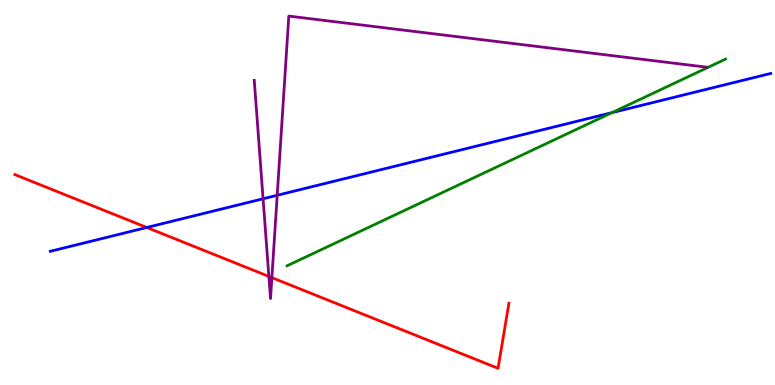[{'lines': ['blue', 'red'], 'intersections': [{'x': 1.89, 'y': 4.09}]}, {'lines': ['green', 'red'], 'intersections': []}, {'lines': ['purple', 'red'], 'intersections': [{'x': 3.47, 'y': 2.82}, {'x': 3.51, 'y': 2.79}]}, {'lines': ['blue', 'green'], 'intersections': [{'x': 7.9, 'y': 7.07}]}, {'lines': ['blue', 'purple'], 'intersections': [{'x': 3.39, 'y': 4.84}, {'x': 3.58, 'y': 4.93}]}, {'lines': ['green', 'purple'], 'intersections': []}]